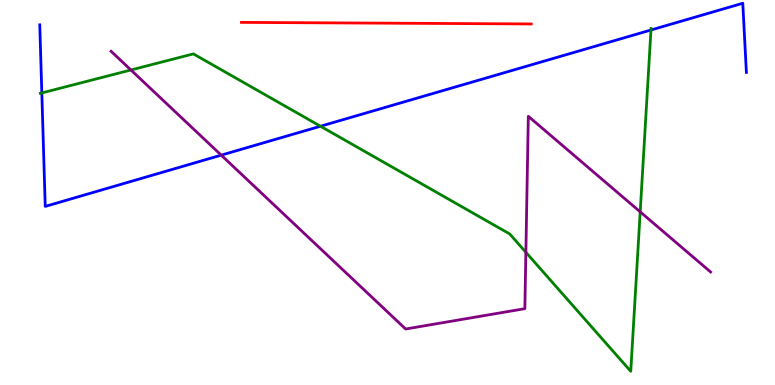[{'lines': ['blue', 'red'], 'intersections': []}, {'lines': ['green', 'red'], 'intersections': []}, {'lines': ['purple', 'red'], 'intersections': []}, {'lines': ['blue', 'green'], 'intersections': [{'x': 0.54, 'y': 7.59}, {'x': 4.14, 'y': 6.72}, {'x': 8.4, 'y': 9.22}]}, {'lines': ['blue', 'purple'], 'intersections': [{'x': 2.85, 'y': 5.97}]}, {'lines': ['green', 'purple'], 'intersections': [{'x': 1.69, 'y': 8.18}, {'x': 6.79, 'y': 3.45}, {'x': 8.26, 'y': 4.5}]}]